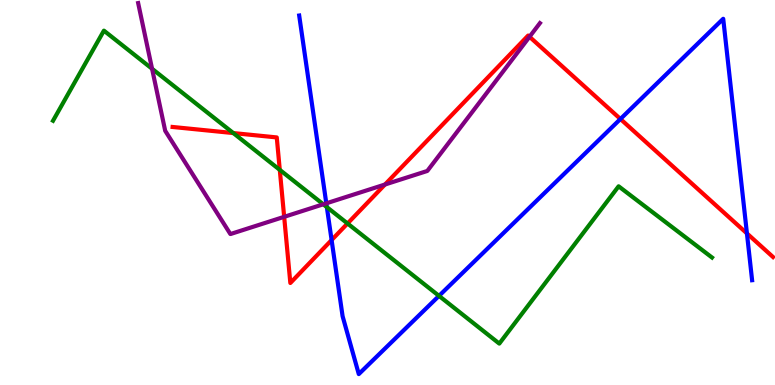[{'lines': ['blue', 'red'], 'intersections': [{'x': 4.28, 'y': 3.76}, {'x': 8.01, 'y': 6.91}, {'x': 9.64, 'y': 3.94}]}, {'lines': ['green', 'red'], 'intersections': [{'x': 3.01, 'y': 6.54}, {'x': 3.61, 'y': 5.59}, {'x': 4.48, 'y': 4.2}]}, {'lines': ['purple', 'red'], 'intersections': [{'x': 3.67, 'y': 4.37}, {'x': 4.97, 'y': 5.21}, {'x': 6.83, 'y': 9.04}]}, {'lines': ['blue', 'green'], 'intersections': [{'x': 4.22, 'y': 4.62}, {'x': 5.66, 'y': 2.31}]}, {'lines': ['blue', 'purple'], 'intersections': [{'x': 4.21, 'y': 4.72}]}, {'lines': ['green', 'purple'], 'intersections': [{'x': 1.96, 'y': 8.21}, {'x': 4.17, 'y': 4.69}]}]